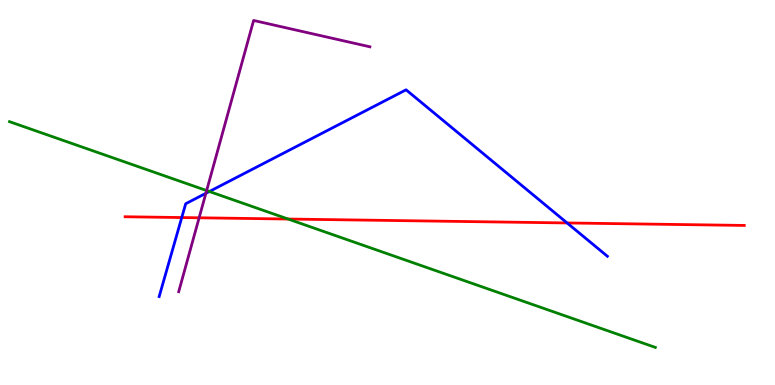[{'lines': ['blue', 'red'], 'intersections': [{'x': 2.35, 'y': 4.35}, {'x': 7.32, 'y': 4.21}]}, {'lines': ['green', 'red'], 'intersections': [{'x': 3.72, 'y': 4.31}]}, {'lines': ['purple', 'red'], 'intersections': [{'x': 2.57, 'y': 4.34}]}, {'lines': ['blue', 'green'], 'intersections': [{'x': 2.7, 'y': 5.03}]}, {'lines': ['blue', 'purple'], 'intersections': [{'x': 2.66, 'y': 4.98}]}, {'lines': ['green', 'purple'], 'intersections': [{'x': 2.67, 'y': 5.05}]}]